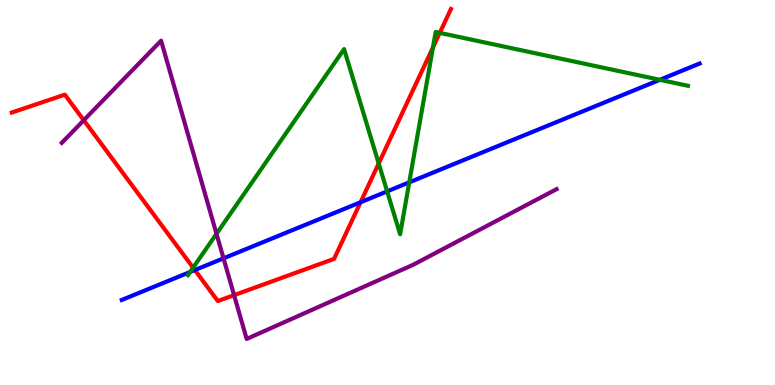[{'lines': ['blue', 'red'], 'intersections': [{'x': 2.51, 'y': 2.99}, {'x': 4.65, 'y': 4.75}]}, {'lines': ['green', 'red'], 'intersections': [{'x': 2.49, 'y': 3.05}, {'x': 4.89, 'y': 5.75}, {'x': 5.59, 'y': 8.77}, {'x': 5.67, 'y': 9.15}]}, {'lines': ['purple', 'red'], 'intersections': [{'x': 1.08, 'y': 6.88}, {'x': 3.02, 'y': 2.33}]}, {'lines': ['blue', 'green'], 'intersections': [{'x': 2.45, 'y': 2.94}, {'x': 5.0, 'y': 5.03}, {'x': 5.28, 'y': 5.26}, {'x': 8.51, 'y': 7.93}]}, {'lines': ['blue', 'purple'], 'intersections': [{'x': 2.88, 'y': 3.29}]}, {'lines': ['green', 'purple'], 'intersections': [{'x': 2.79, 'y': 3.93}]}]